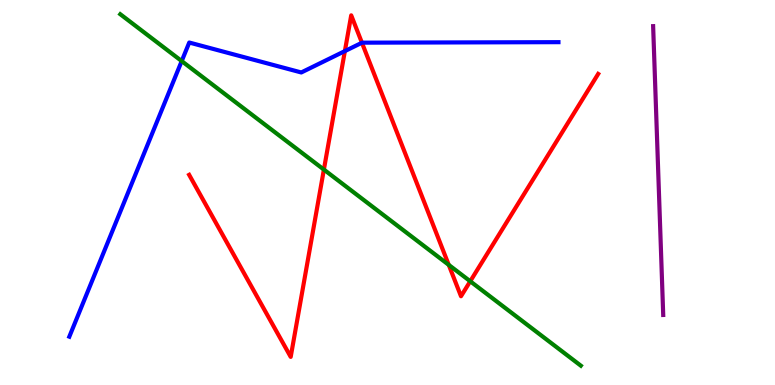[{'lines': ['blue', 'red'], 'intersections': [{'x': 4.45, 'y': 8.67}, {'x': 4.67, 'y': 8.89}]}, {'lines': ['green', 'red'], 'intersections': [{'x': 4.18, 'y': 5.6}, {'x': 5.79, 'y': 3.12}, {'x': 6.07, 'y': 2.69}]}, {'lines': ['purple', 'red'], 'intersections': []}, {'lines': ['blue', 'green'], 'intersections': [{'x': 2.34, 'y': 8.41}]}, {'lines': ['blue', 'purple'], 'intersections': []}, {'lines': ['green', 'purple'], 'intersections': []}]